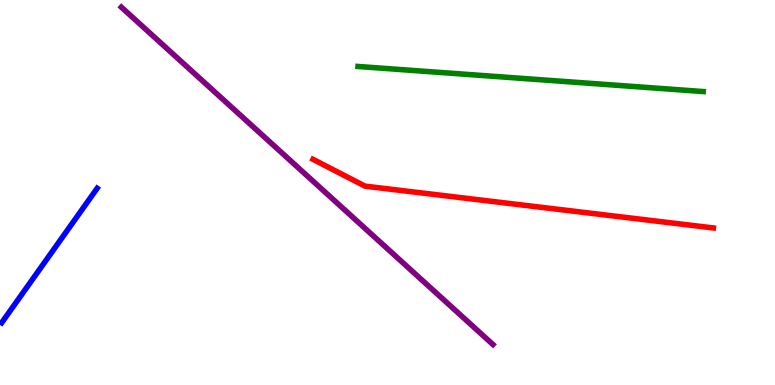[{'lines': ['blue', 'red'], 'intersections': []}, {'lines': ['green', 'red'], 'intersections': []}, {'lines': ['purple', 'red'], 'intersections': []}, {'lines': ['blue', 'green'], 'intersections': []}, {'lines': ['blue', 'purple'], 'intersections': []}, {'lines': ['green', 'purple'], 'intersections': []}]